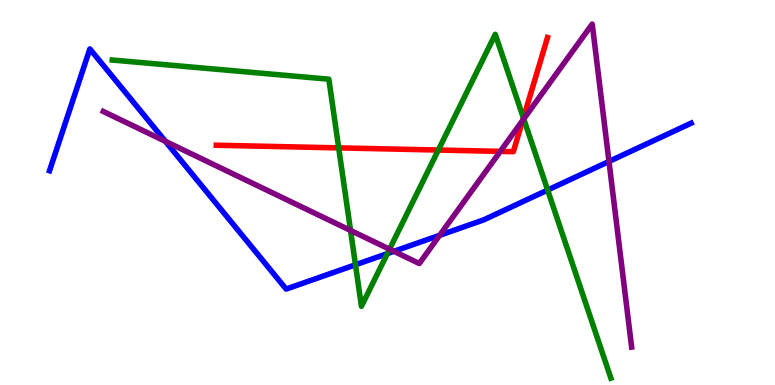[{'lines': ['blue', 'red'], 'intersections': []}, {'lines': ['green', 'red'], 'intersections': [{'x': 4.37, 'y': 6.16}, {'x': 5.66, 'y': 6.1}, {'x': 6.75, 'y': 6.94}]}, {'lines': ['purple', 'red'], 'intersections': [{'x': 6.46, 'y': 6.07}, {'x': 6.74, 'y': 6.87}]}, {'lines': ['blue', 'green'], 'intersections': [{'x': 4.59, 'y': 3.12}, {'x': 5.0, 'y': 3.41}, {'x': 7.07, 'y': 5.06}]}, {'lines': ['blue', 'purple'], 'intersections': [{'x': 2.13, 'y': 6.33}, {'x': 5.08, 'y': 3.47}, {'x': 5.67, 'y': 3.89}, {'x': 7.86, 'y': 5.81}]}, {'lines': ['green', 'purple'], 'intersections': [{'x': 4.52, 'y': 4.01}, {'x': 5.03, 'y': 3.53}, {'x': 6.76, 'y': 6.91}]}]